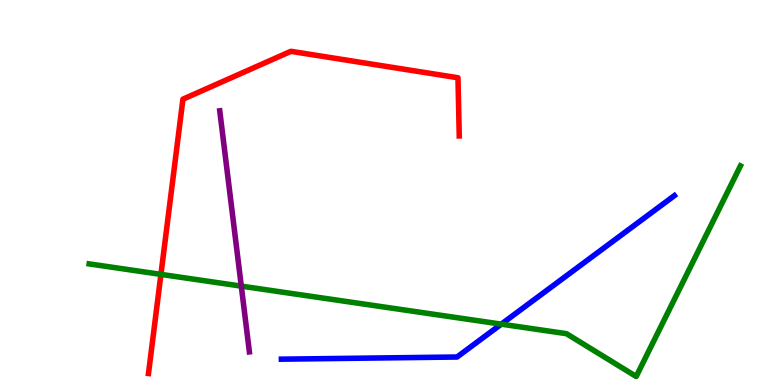[{'lines': ['blue', 'red'], 'intersections': []}, {'lines': ['green', 'red'], 'intersections': [{'x': 2.08, 'y': 2.87}]}, {'lines': ['purple', 'red'], 'intersections': []}, {'lines': ['blue', 'green'], 'intersections': [{'x': 6.47, 'y': 1.58}]}, {'lines': ['blue', 'purple'], 'intersections': []}, {'lines': ['green', 'purple'], 'intersections': [{'x': 3.11, 'y': 2.57}]}]